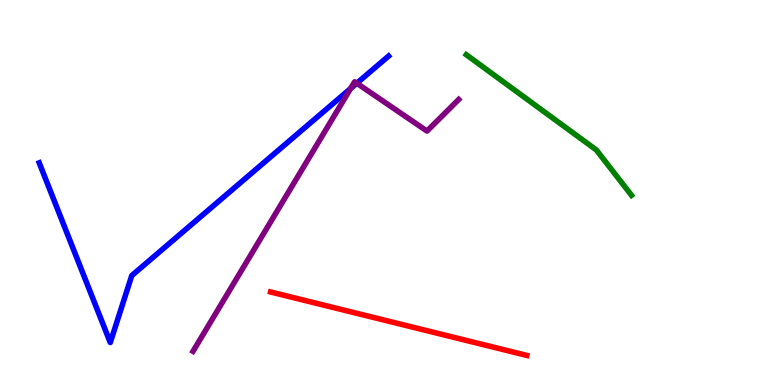[{'lines': ['blue', 'red'], 'intersections': []}, {'lines': ['green', 'red'], 'intersections': []}, {'lines': ['purple', 'red'], 'intersections': []}, {'lines': ['blue', 'green'], 'intersections': []}, {'lines': ['blue', 'purple'], 'intersections': [{'x': 4.52, 'y': 7.7}, {'x': 4.6, 'y': 7.84}]}, {'lines': ['green', 'purple'], 'intersections': []}]